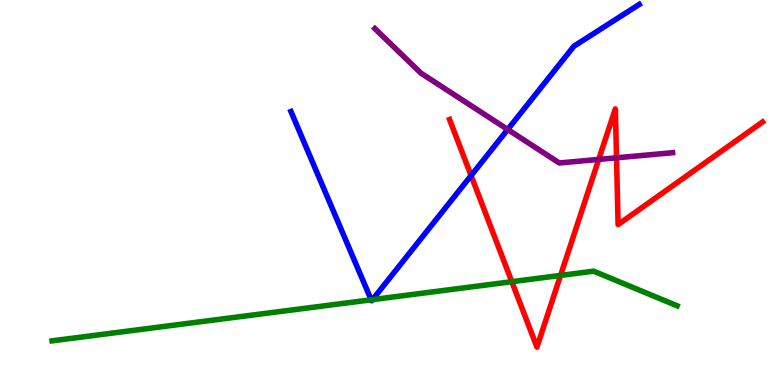[{'lines': ['blue', 'red'], 'intersections': [{'x': 6.08, 'y': 5.44}]}, {'lines': ['green', 'red'], 'intersections': [{'x': 6.6, 'y': 2.68}, {'x': 7.23, 'y': 2.85}]}, {'lines': ['purple', 'red'], 'intersections': [{'x': 7.73, 'y': 5.86}, {'x': 7.95, 'y': 5.9}]}, {'lines': ['blue', 'green'], 'intersections': [{'x': 4.79, 'y': 2.21}, {'x': 4.81, 'y': 2.22}]}, {'lines': ['blue', 'purple'], 'intersections': [{'x': 6.55, 'y': 6.64}]}, {'lines': ['green', 'purple'], 'intersections': []}]